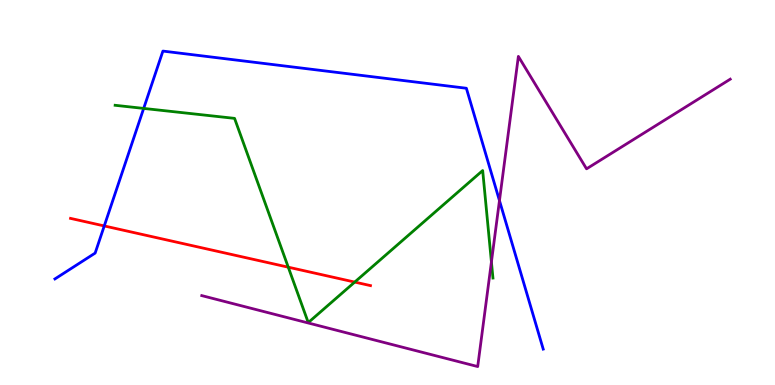[{'lines': ['blue', 'red'], 'intersections': [{'x': 1.35, 'y': 4.13}]}, {'lines': ['green', 'red'], 'intersections': [{'x': 3.72, 'y': 3.06}, {'x': 4.58, 'y': 2.67}]}, {'lines': ['purple', 'red'], 'intersections': []}, {'lines': ['blue', 'green'], 'intersections': [{'x': 1.85, 'y': 7.18}]}, {'lines': ['blue', 'purple'], 'intersections': [{'x': 6.44, 'y': 4.79}]}, {'lines': ['green', 'purple'], 'intersections': [{'x': 6.34, 'y': 3.2}]}]